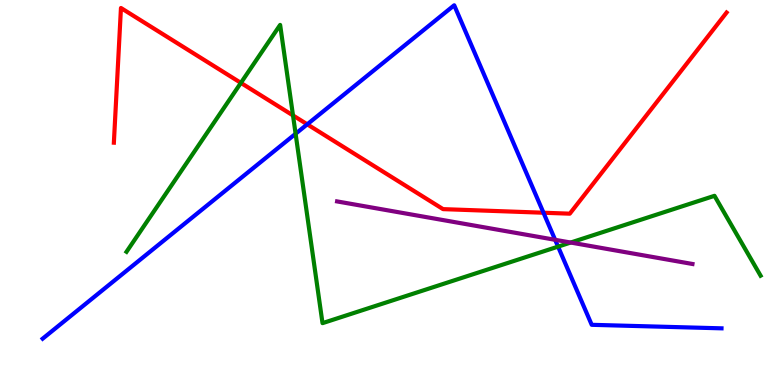[{'lines': ['blue', 'red'], 'intersections': [{'x': 3.96, 'y': 6.77}, {'x': 7.01, 'y': 4.47}]}, {'lines': ['green', 'red'], 'intersections': [{'x': 3.11, 'y': 7.85}, {'x': 3.78, 'y': 7.0}]}, {'lines': ['purple', 'red'], 'intersections': []}, {'lines': ['blue', 'green'], 'intersections': [{'x': 3.81, 'y': 6.53}, {'x': 7.2, 'y': 3.59}]}, {'lines': ['blue', 'purple'], 'intersections': [{'x': 7.16, 'y': 3.77}]}, {'lines': ['green', 'purple'], 'intersections': [{'x': 7.36, 'y': 3.7}]}]